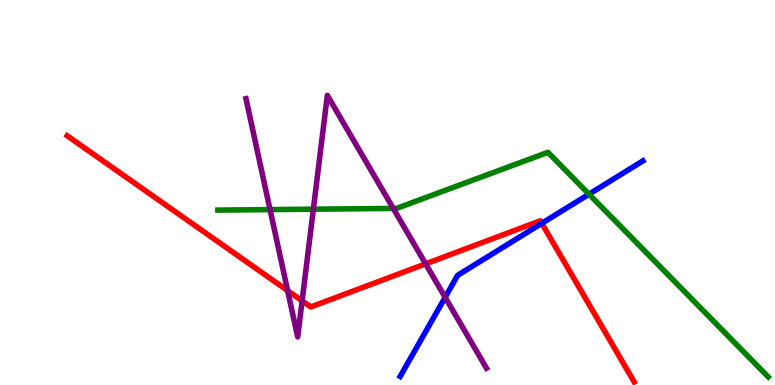[{'lines': ['blue', 'red'], 'intersections': [{'x': 6.99, 'y': 4.2}]}, {'lines': ['green', 'red'], 'intersections': []}, {'lines': ['purple', 'red'], 'intersections': [{'x': 3.71, 'y': 2.45}, {'x': 3.9, 'y': 2.19}, {'x': 5.49, 'y': 3.15}]}, {'lines': ['blue', 'green'], 'intersections': [{'x': 7.6, 'y': 4.96}]}, {'lines': ['blue', 'purple'], 'intersections': [{'x': 5.74, 'y': 2.28}]}, {'lines': ['green', 'purple'], 'intersections': [{'x': 3.48, 'y': 4.56}, {'x': 4.04, 'y': 4.57}, {'x': 5.07, 'y': 4.59}]}]